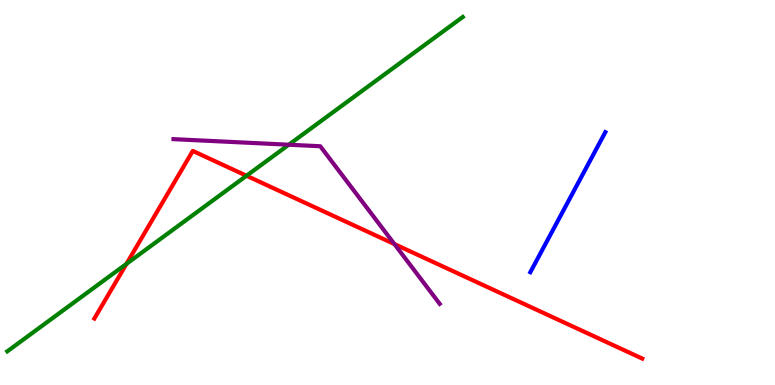[{'lines': ['blue', 'red'], 'intersections': []}, {'lines': ['green', 'red'], 'intersections': [{'x': 1.63, 'y': 3.15}, {'x': 3.18, 'y': 5.44}]}, {'lines': ['purple', 'red'], 'intersections': [{'x': 5.09, 'y': 3.66}]}, {'lines': ['blue', 'green'], 'intersections': []}, {'lines': ['blue', 'purple'], 'intersections': []}, {'lines': ['green', 'purple'], 'intersections': [{'x': 3.73, 'y': 6.24}]}]